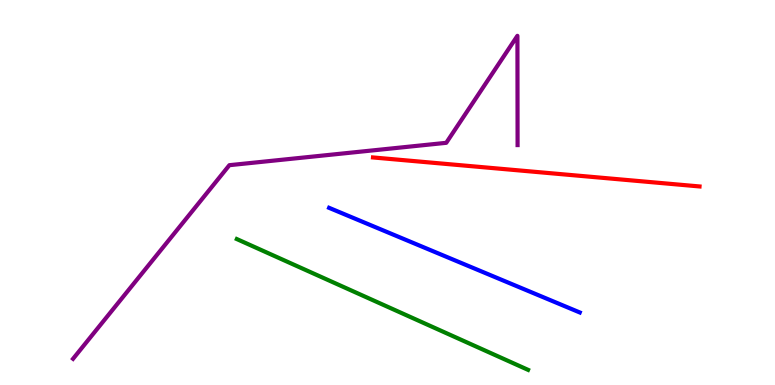[{'lines': ['blue', 'red'], 'intersections': []}, {'lines': ['green', 'red'], 'intersections': []}, {'lines': ['purple', 'red'], 'intersections': []}, {'lines': ['blue', 'green'], 'intersections': []}, {'lines': ['blue', 'purple'], 'intersections': []}, {'lines': ['green', 'purple'], 'intersections': []}]